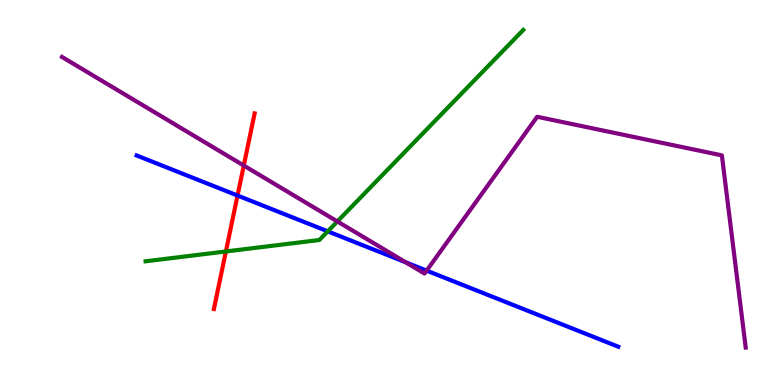[{'lines': ['blue', 'red'], 'intersections': [{'x': 3.06, 'y': 4.92}]}, {'lines': ['green', 'red'], 'intersections': [{'x': 2.91, 'y': 3.47}]}, {'lines': ['purple', 'red'], 'intersections': [{'x': 3.15, 'y': 5.7}]}, {'lines': ['blue', 'green'], 'intersections': [{'x': 4.23, 'y': 3.99}]}, {'lines': ['blue', 'purple'], 'intersections': [{'x': 5.24, 'y': 3.19}, {'x': 5.5, 'y': 2.97}]}, {'lines': ['green', 'purple'], 'intersections': [{'x': 4.35, 'y': 4.25}]}]